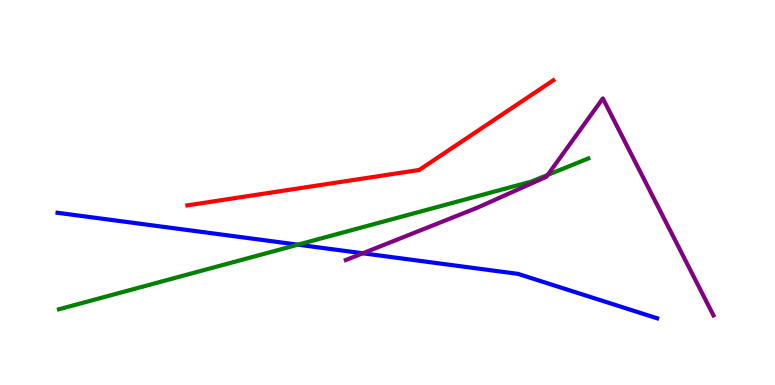[{'lines': ['blue', 'red'], 'intersections': []}, {'lines': ['green', 'red'], 'intersections': []}, {'lines': ['purple', 'red'], 'intersections': []}, {'lines': ['blue', 'green'], 'intersections': [{'x': 3.84, 'y': 3.64}]}, {'lines': ['blue', 'purple'], 'intersections': [{'x': 4.68, 'y': 3.42}]}, {'lines': ['green', 'purple'], 'intersections': [{'x': 7.07, 'y': 5.46}]}]